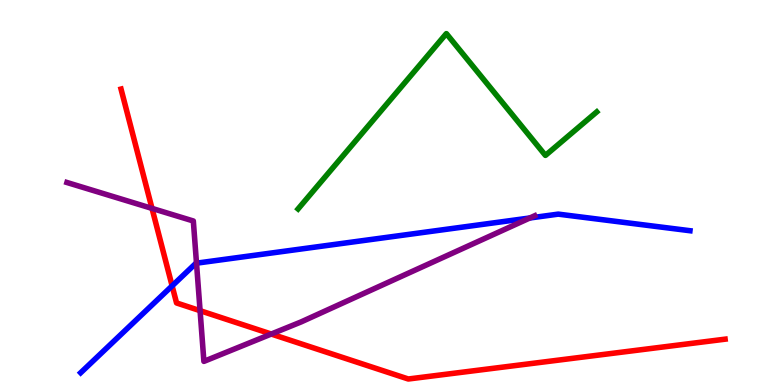[{'lines': ['blue', 'red'], 'intersections': [{'x': 2.22, 'y': 2.57}]}, {'lines': ['green', 'red'], 'intersections': []}, {'lines': ['purple', 'red'], 'intersections': [{'x': 1.96, 'y': 4.59}, {'x': 2.58, 'y': 1.93}, {'x': 3.5, 'y': 1.32}]}, {'lines': ['blue', 'green'], 'intersections': []}, {'lines': ['blue', 'purple'], 'intersections': [{'x': 2.54, 'y': 3.16}, {'x': 6.84, 'y': 4.34}]}, {'lines': ['green', 'purple'], 'intersections': []}]